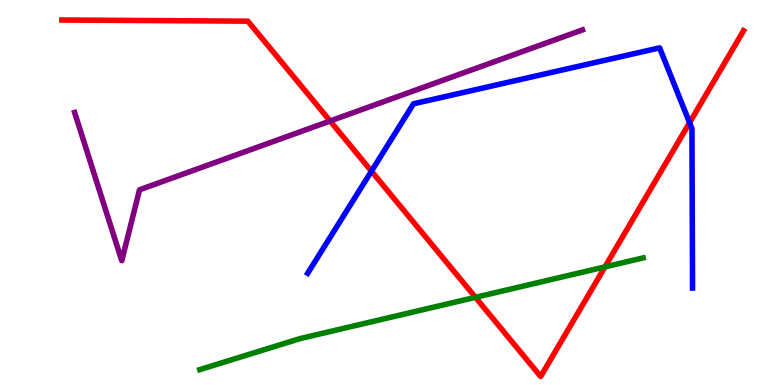[{'lines': ['blue', 'red'], 'intersections': [{'x': 4.79, 'y': 5.55}, {'x': 8.9, 'y': 6.81}]}, {'lines': ['green', 'red'], 'intersections': [{'x': 6.13, 'y': 2.28}, {'x': 7.81, 'y': 3.07}]}, {'lines': ['purple', 'red'], 'intersections': [{'x': 4.26, 'y': 6.86}]}, {'lines': ['blue', 'green'], 'intersections': []}, {'lines': ['blue', 'purple'], 'intersections': []}, {'lines': ['green', 'purple'], 'intersections': []}]